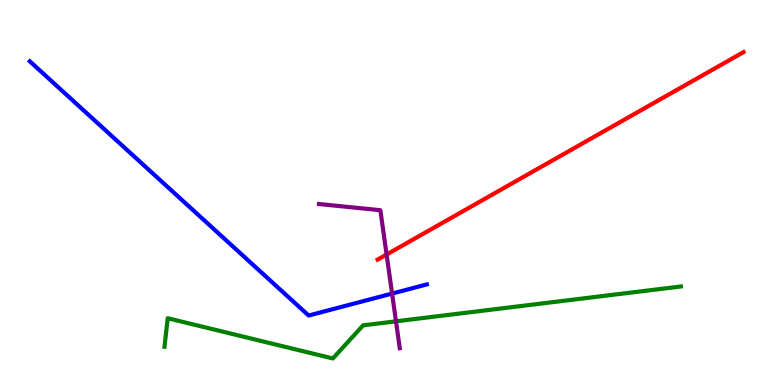[{'lines': ['blue', 'red'], 'intersections': []}, {'lines': ['green', 'red'], 'intersections': []}, {'lines': ['purple', 'red'], 'intersections': [{'x': 4.99, 'y': 3.39}]}, {'lines': ['blue', 'green'], 'intersections': []}, {'lines': ['blue', 'purple'], 'intersections': [{'x': 5.06, 'y': 2.37}]}, {'lines': ['green', 'purple'], 'intersections': [{'x': 5.11, 'y': 1.65}]}]